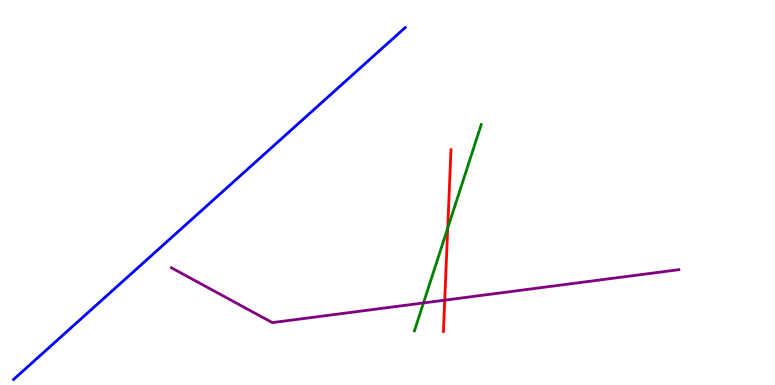[{'lines': ['blue', 'red'], 'intersections': []}, {'lines': ['green', 'red'], 'intersections': [{'x': 5.78, 'y': 4.08}]}, {'lines': ['purple', 'red'], 'intersections': [{'x': 5.74, 'y': 2.2}]}, {'lines': ['blue', 'green'], 'intersections': []}, {'lines': ['blue', 'purple'], 'intersections': []}, {'lines': ['green', 'purple'], 'intersections': [{'x': 5.46, 'y': 2.13}]}]